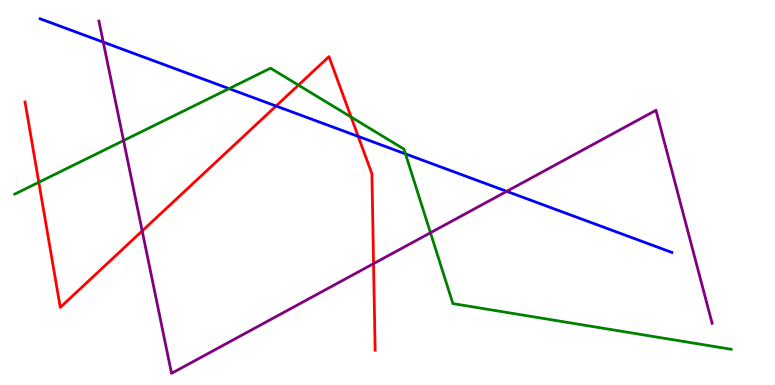[{'lines': ['blue', 'red'], 'intersections': [{'x': 3.56, 'y': 7.25}, {'x': 4.62, 'y': 6.46}]}, {'lines': ['green', 'red'], 'intersections': [{'x': 0.501, 'y': 5.27}, {'x': 3.85, 'y': 7.79}, {'x': 4.53, 'y': 6.96}]}, {'lines': ['purple', 'red'], 'intersections': [{'x': 1.83, 'y': 4.0}, {'x': 4.82, 'y': 3.15}]}, {'lines': ['blue', 'green'], 'intersections': [{'x': 2.96, 'y': 7.7}, {'x': 5.23, 'y': 6.0}]}, {'lines': ['blue', 'purple'], 'intersections': [{'x': 1.33, 'y': 8.91}, {'x': 6.54, 'y': 5.03}]}, {'lines': ['green', 'purple'], 'intersections': [{'x': 1.59, 'y': 6.35}, {'x': 5.55, 'y': 3.95}]}]